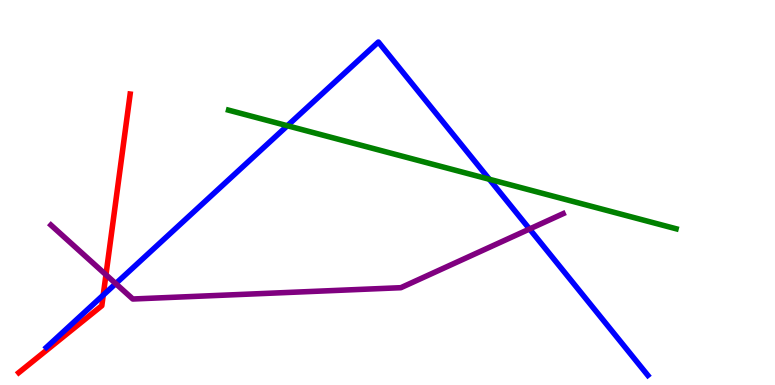[{'lines': ['blue', 'red'], 'intersections': [{'x': 1.33, 'y': 2.33}]}, {'lines': ['green', 'red'], 'intersections': []}, {'lines': ['purple', 'red'], 'intersections': [{'x': 1.37, 'y': 2.86}]}, {'lines': ['blue', 'green'], 'intersections': [{'x': 3.71, 'y': 6.73}, {'x': 6.31, 'y': 5.34}]}, {'lines': ['blue', 'purple'], 'intersections': [{'x': 1.49, 'y': 2.63}, {'x': 6.83, 'y': 4.05}]}, {'lines': ['green', 'purple'], 'intersections': []}]